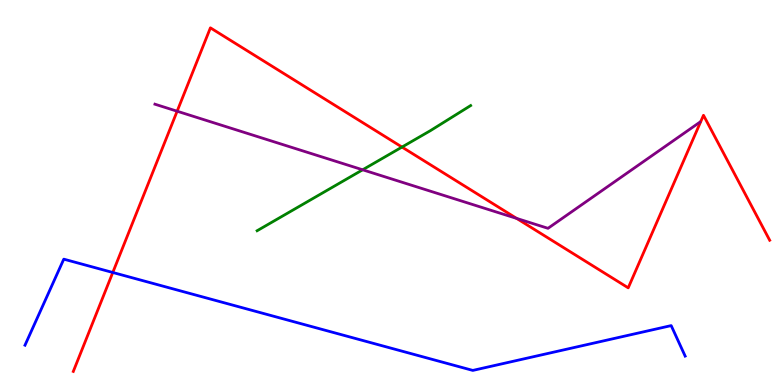[{'lines': ['blue', 'red'], 'intersections': [{'x': 1.46, 'y': 2.92}]}, {'lines': ['green', 'red'], 'intersections': [{'x': 5.19, 'y': 6.18}]}, {'lines': ['purple', 'red'], 'intersections': [{'x': 2.29, 'y': 7.11}, {'x': 6.67, 'y': 4.33}]}, {'lines': ['blue', 'green'], 'intersections': []}, {'lines': ['blue', 'purple'], 'intersections': []}, {'lines': ['green', 'purple'], 'intersections': [{'x': 4.68, 'y': 5.59}]}]